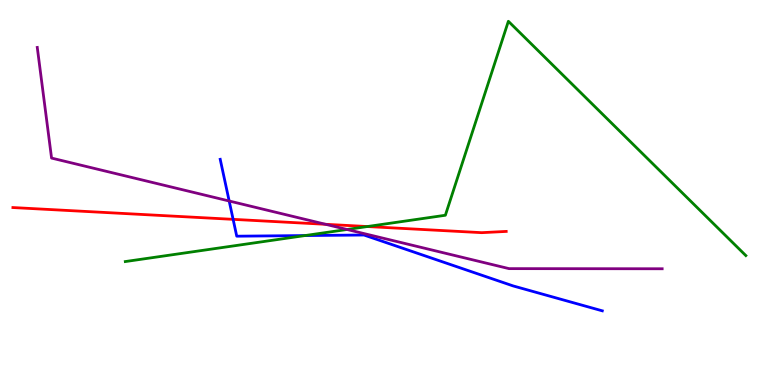[{'lines': ['blue', 'red'], 'intersections': [{'x': 3.01, 'y': 4.3}]}, {'lines': ['green', 'red'], 'intersections': [{'x': 4.74, 'y': 4.12}]}, {'lines': ['purple', 'red'], 'intersections': [{'x': 4.2, 'y': 4.17}]}, {'lines': ['blue', 'green'], 'intersections': [{'x': 3.94, 'y': 3.88}]}, {'lines': ['blue', 'purple'], 'intersections': [{'x': 2.96, 'y': 4.78}]}, {'lines': ['green', 'purple'], 'intersections': [{'x': 4.48, 'y': 4.04}]}]